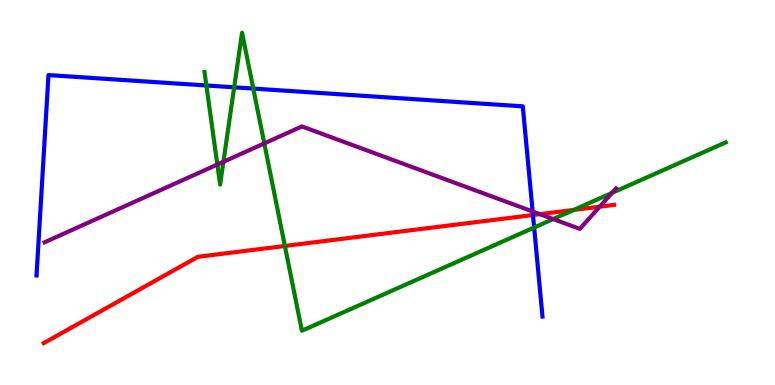[{'lines': ['blue', 'red'], 'intersections': [{'x': 6.88, 'y': 4.41}]}, {'lines': ['green', 'red'], 'intersections': [{'x': 3.68, 'y': 3.61}, {'x': 7.4, 'y': 4.55}]}, {'lines': ['purple', 'red'], 'intersections': [{'x': 6.97, 'y': 4.44}, {'x': 7.74, 'y': 4.63}]}, {'lines': ['blue', 'green'], 'intersections': [{'x': 2.66, 'y': 7.78}, {'x': 3.02, 'y': 7.73}, {'x': 3.27, 'y': 7.7}, {'x': 6.89, 'y': 4.09}]}, {'lines': ['blue', 'purple'], 'intersections': [{'x': 6.87, 'y': 4.51}]}, {'lines': ['green', 'purple'], 'intersections': [{'x': 2.8, 'y': 5.73}, {'x': 2.88, 'y': 5.8}, {'x': 3.41, 'y': 6.28}, {'x': 7.14, 'y': 4.31}, {'x': 7.9, 'y': 4.99}]}]